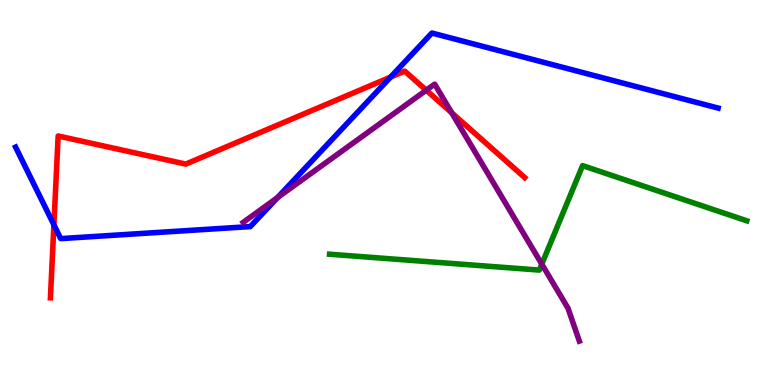[{'lines': ['blue', 'red'], 'intersections': [{'x': 0.696, 'y': 4.16}, {'x': 5.04, 'y': 8.0}]}, {'lines': ['green', 'red'], 'intersections': []}, {'lines': ['purple', 'red'], 'intersections': [{'x': 5.5, 'y': 7.66}, {'x': 5.83, 'y': 7.07}]}, {'lines': ['blue', 'green'], 'intersections': []}, {'lines': ['blue', 'purple'], 'intersections': [{'x': 3.58, 'y': 4.87}]}, {'lines': ['green', 'purple'], 'intersections': [{'x': 6.99, 'y': 3.14}]}]